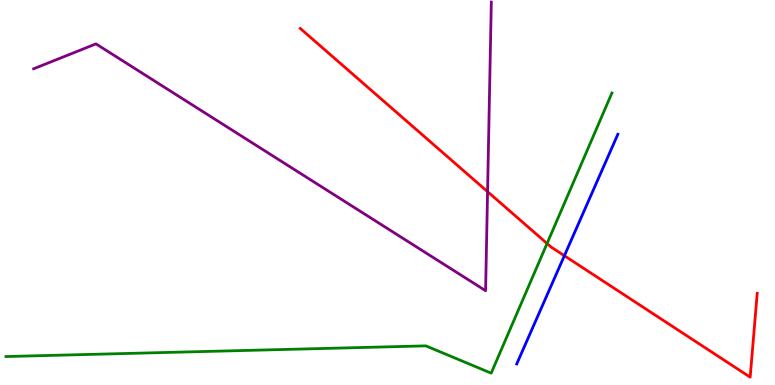[{'lines': ['blue', 'red'], 'intersections': [{'x': 7.28, 'y': 3.36}]}, {'lines': ['green', 'red'], 'intersections': [{'x': 7.06, 'y': 3.68}]}, {'lines': ['purple', 'red'], 'intersections': [{'x': 6.29, 'y': 5.02}]}, {'lines': ['blue', 'green'], 'intersections': []}, {'lines': ['blue', 'purple'], 'intersections': []}, {'lines': ['green', 'purple'], 'intersections': []}]